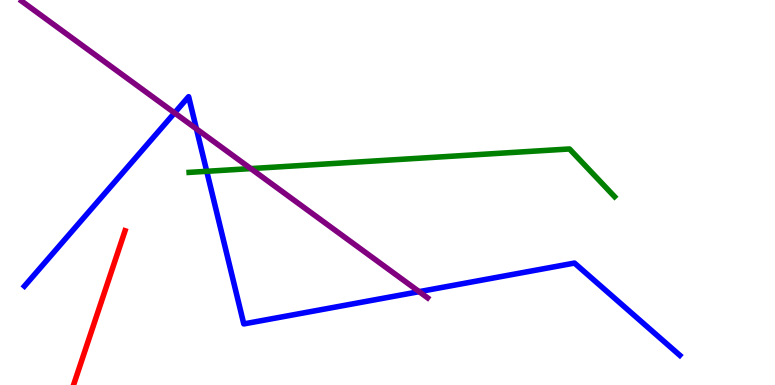[{'lines': ['blue', 'red'], 'intersections': []}, {'lines': ['green', 'red'], 'intersections': []}, {'lines': ['purple', 'red'], 'intersections': []}, {'lines': ['blue', 'green'], 'intersections': [{'x': 2.67, 'y': 5.55}]}, {'lines': ['blue', 'purple'], 'intersections': [{'x': 2.25, 'y': 7.07}, {'x': 2.53, 'y': 6.65}, {'x': 5.41, 'y': 2.42}]}, {'lines': ['green', 'purple'], 'intersections': [{'x': 3.24, 'y': 5.62}]}]